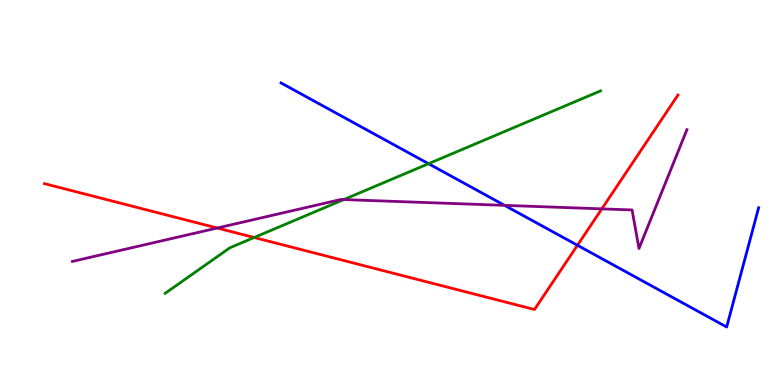[{'lines': ['blue', 'red'], 'intersections': [{'x': 7.45, 'y': 3.63}]}, {'lines': ['green', 'red'], 'intersections': [{'x': 3.28, 'y': 3.83}]}, {'lines': ['purple', 'red'], 'intersections': [{'x': 2.8, 'y': 4.08}, {'x': 7.77, 'y': 4.57}]}, {'lines': ['blue', 'green'], 'intersections': [{'x': 5.53, 'y': 5.75}]}, {'lines': ['blue', 'purple'], 'intersections': [{'x': 6.51, 'y': 4.67}]}, {'lines': ['green', 'purple'], 'intersections': [{'x': 4.44, 'y': 4.82}]}]